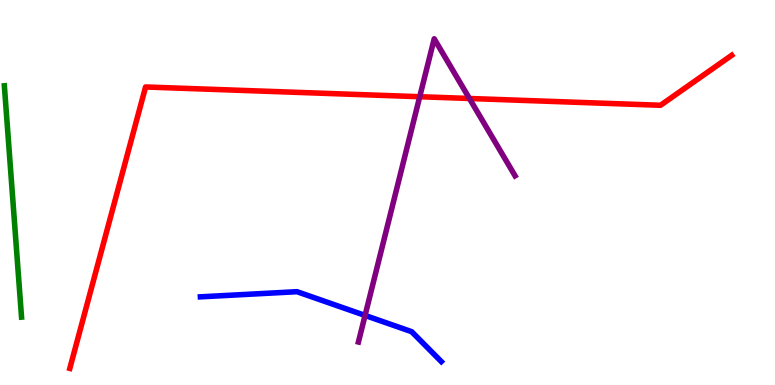[{'lines': ['blue', 'red'], 'intersections': []}, {'lines': ['green', 'red'], 'intersections': []}, {'lines': ['purple', 'red'], 'intersections': [{'x': 5.42, 'y': 7.49}, {'x': 6.06, 'y': 7.44}]}, {'lines': ['blue', 'green'], 'intersections': []}, {'lines': ['blue', 'purple'], 'intersections': [{'x': 4.71, 'y': 1.81}]}, {'lines': ['green', 'purple'], 'intersections': []}]